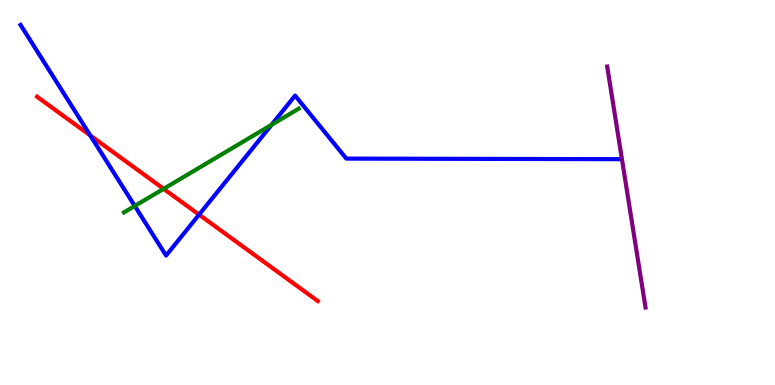[{'lines': ['blue', 'red'], 'intersections': [{'x': 1.17, 'y': 6.48}, {'x': 2.57, 'y': 4.42}]}, {'lines': ['green', 'red'], 'intersections': [{'x': 2.11, 'y': 5.1}]}, {'lines': ['purple', 'red'], 'intersections': []}, {'lines': ['blue', 'green'], 'intersections': [{'x': 1.74, 'y': 4.65}, {'x': 3.5, 'y': 6.76}]}, {'lines': ['blue', 'purple'], 'intersections': []}, {'lines': ['green', 'purple'], 'intersections': []}]